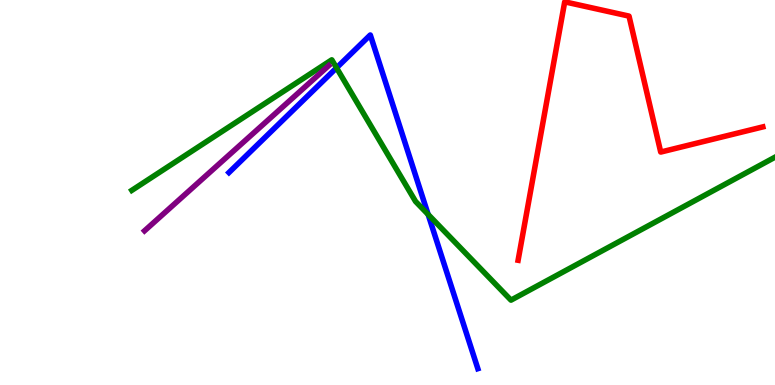[{'lines': ['blue', 'red'], 'intersections': []}, {'lines': ['green', 'red'], 'intersections': []}, {'lines': ['purple', 'red'], 'intersections': []}, {'lines': ['blue', 'green'], 'intersections': [{'x': 4.34, 'y': 8.24}, {'x': 5.52, 'y': 4.43}]}, {'lines': ['blue', 'purple'], 'intersections': []}, {'lines': ['green', 'purple'], 'intersections': []}]